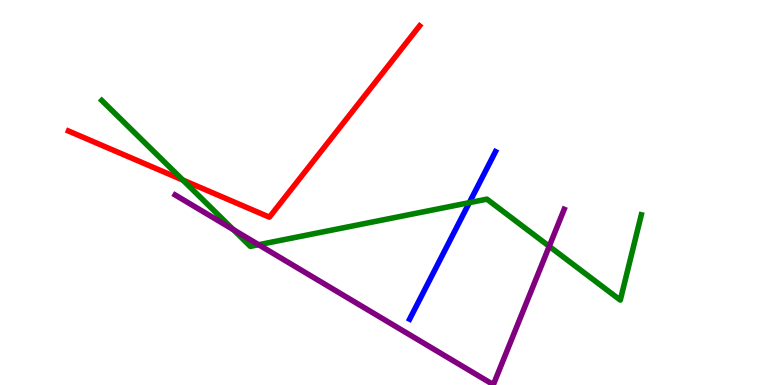[{'lines': ['blue', 'red'], 'intersections': []}, {'lines': ['green', 'red'], 'intersections': [{'x': 2.36, 'y': 5.32}]}, {'lines': ['purple', 'red'], 'intersections': []}, {'lines': ['blue', 'green'], 'intersections': [{'x': 6.06, 'y': 4.74}]}, {'lines': ['blue', 'purple'], 'intersections': []}, {'lines': ['green', 'purple'], 'intersections': [{'x': 3.01, 'y': 4.03}, {'x': 3.34, 'y': 3.64}, {'x': 7.09, 'y': 3.6}]}]